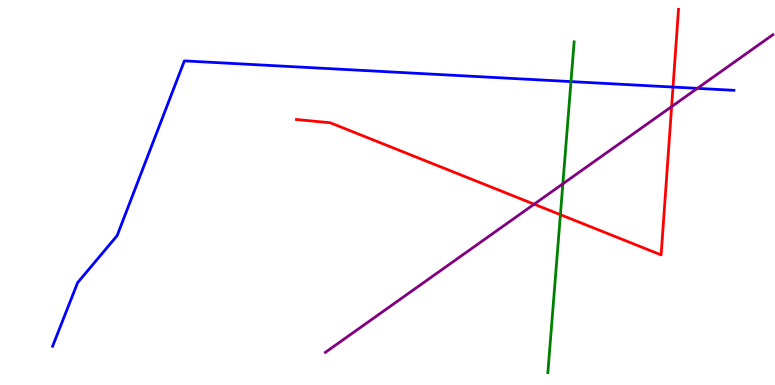[{'lines': ['blue', 'red'], 'intersections': [{'x': 8.68, 'y': 7.74}]}, {'lines': ['green', 'red'], 'intersections': [{'x': 7.23, 'y': 4.42}]}, {'lines': ['purple', 'red'], 'intersections': [{'x': 6.89, 'y': 4.7}, {'x': 8.67, 'y': 7.23}]}, {'lines': ['blue', 'green'], 'intersections': [{'x': 7.37, 'y': 7.88}]}, {'lines': ['blue', 'purple'], 'intersections': [{'x': 9.0, 'y': 7.7}]}, {'lines': ['green', 'purple'], 'intersections': [{'x': 7.26, 'y': 5.23}]}]